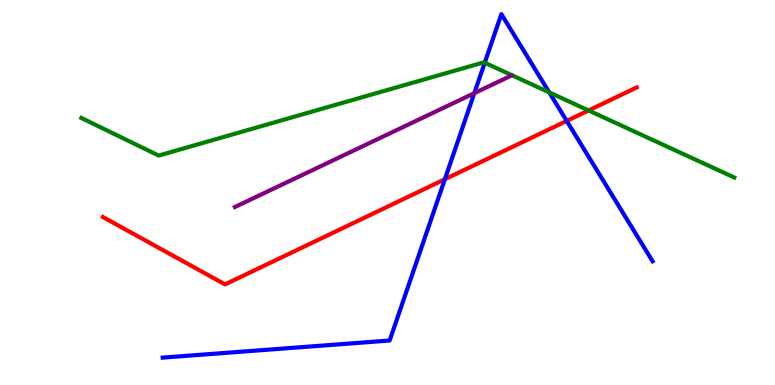[{'lines': ['blue', 'red'], 'intersections': [{'x': 5.74, 'y': 5.34}, {'x': 7.31, 'y': 6.86}]}, {'lines': ['green', 'red'], 'intersections': [{'x': 7.59, 'y': 7.13}]}, {'lines': ['purple', 'red'], 'intersections': []}, {'lines': ['blue', 'green'], 'intersections': [{'x': 6.25, 'y': 8.37}, {'x': 7.09, 'y': 7.6}]}, {'lines': ['blue', 'purple'], 'intersections': [{'x': 6.12, 'y': 7.58}]}, {'lines': ['green', 'purple'], 'intersections': []}]